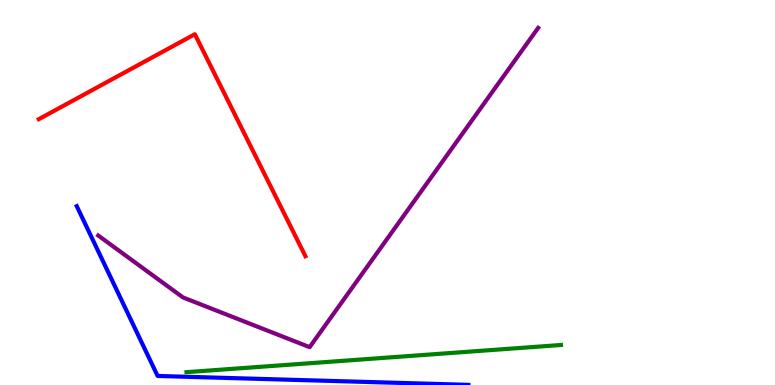[{'lines': ['blue', 'red'], 'intersections': []}, {'lines': ['green', 'red'], 'intersections': []}, {'lines': ['purple', 'red'], 'intersections': []}, {'lines': ['blue', 'green'], 'intersections': []}, {'lines': ['blue', 'purple'], 'intersections': []}, {'lines': ['green', 'purple'], 'intersections': []}]